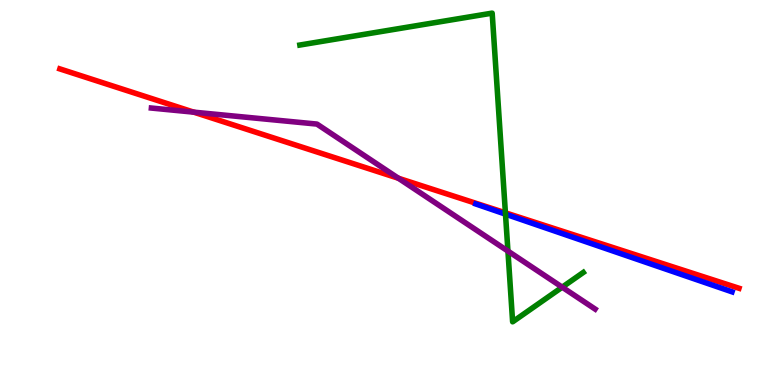[{'lines': ['blue', 'red'], 'intersections': []}, {'lines': ['green', 'red'], 'intersections': [{'x': 6.52, 'y': 4.47}]}, {'lines': ['purple', 'red'], 'intersections': [{'x': 2.5, 'y': 7.09}, {'x': 5.14, 'y': 5.37}]}, {'lines': ['blue', 'green'], 'intersections': [{'x': 6.52, 'y': 4.44}]}, {'lines': ['blue', 'purple'], 'intersections': []}, {'lines': ['green', 'purple'], 'intersections': [{'x': 6.55, 'y': 3.48}, {'x': 7.25, 'y': 2.54}]}]